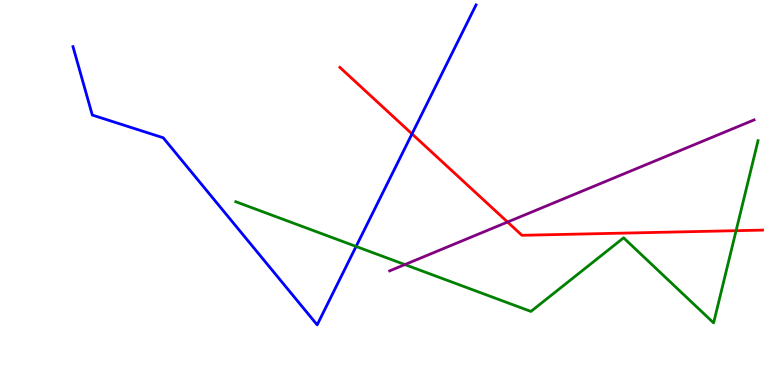[{'lines': ['blue', 'red'], 'intersections': [{'x': 5.32, 'y': 6.52}]}, {'lines': ['green', 'red'], 'intersections': [{'x': 9.5, 'y': 4.01}]}, {'lines': ['purple', 'red'], 'intersections': [{'x': 6.55, 'y': 4.23}]}, {'lines': ['blue', 'green'], 'intersections': [{'x': 4.59, 'y': 3.6}]}, {'lines': ['blue', 'purple'], 'intersections': []}, {'lines': ['green', 'purple'], 'intersections': [{'x': 5.22, 'y': 3.13}]}]